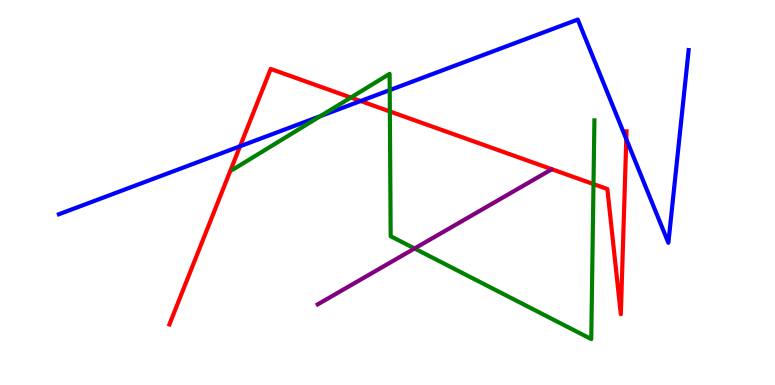[{'lines': ['blue', 'red'], 'intersections': [{'x': 3.1, 'y': 6.2}, {'x': 4.65, 'y': 7.38}, {'x': 8.08, 'y': 6.39}]}, {'lines': ['green', 'red'], 'intersections': [{'x': 4.53, 'y': 7.47}, {'x': 5.03, 'y': 7.11}, {'x': 7.66, 'y': 5.22}]}, {'lines': ['purple', 'red'], 'intersections': []}, {'lines': ['blue', 'green'], 'intersections': [{'x': 4.14, 'y': 6.98}, {'x': 5.03, 'y': 7.66}]}, {'lines': ['blue', 'purple'], 'intersections': []}, {'lines': ['green', 'purple'], 'intersections': [{'x': 5.35, 'y': 3.55}]}]